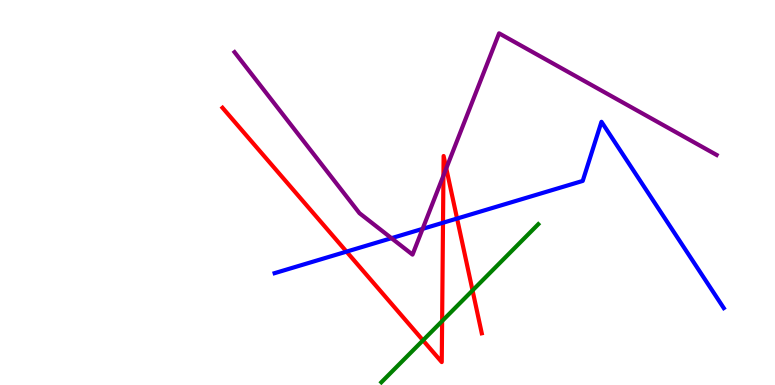[{'lines': ['blue', 'red'], 'intersections': [{'x': 4.47, 'y': 3.46}, {'x': 5.72, 'y': 4.21}, {'x': 5.9, 'y': 4.32}]}, {'lines': ['green', 'red'], 'intersections': [{'x': 5.46, 'y': 1.16}, {'x': 5.7, 'y': 1.66}, {'x': 6.1, 'y': 2.46}]}, {'lines': ['purple', 'red'], 'intersections': [{'x': 5.72, 'y': 5.44}, {'x': 5.76, 'y': 5.63}]}, {'lines': ['blue', 'green'], 'intersections': []}, {'lines': ['blue', 'purple'], 'intersections': [{'x': 5.05, 'y': 3.81}, {'x': 5.45, 'y': 4.06}]}, {'lines': ['green', 'purple'], 'intersections': []}]